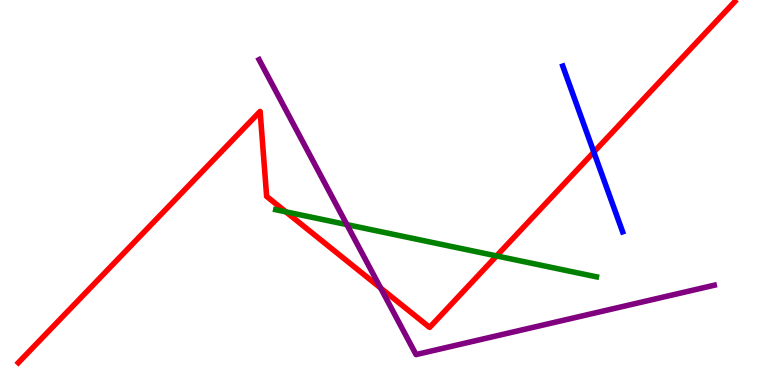[{'lines': ['blue', 'red'], 'intersections': [{'x': 7.66, 'y': 6.05}]}, {'lines': ['green', 'red'], 'intersections': [{'x': 3.69, 'y': 4.5}, {'x': 6.41, 'y': 3.35}]}, {'lines': ['purple', 'red'], 'intersections': [{'x': 4.91, 'y': 2.52}]}, {'lines': ['blue', 'green'], 'intersections': []}, {'lines': ['blue', 'purple'], 'intersections': []}, {'lines': ['green', 'purple'], 'intersections': [{'x': 4.48, 'y': 4.17}]}]